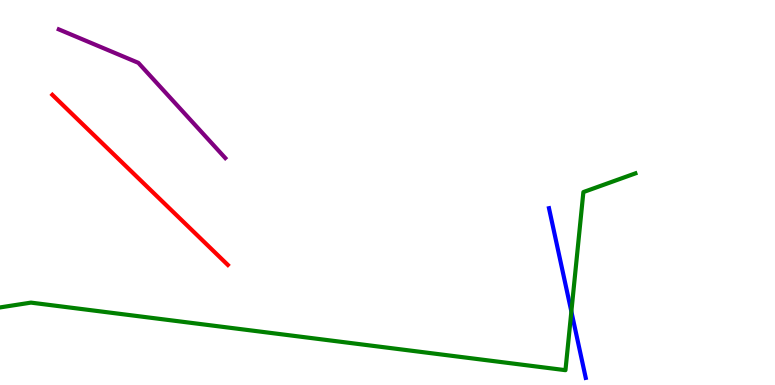[{'lines': ['blue', 'red'], 'intersections': []}, {'lines': ['green', 'red'], 'intersections': []}, {'lines': ['purple', 'red'], 'intersections': []}, {'lines': ['blue', 'green'], 'intersections': [{'x': 7.37, 'y': 1.91}]}, {'lines': ['blue', 'purple'], 'intersections': []}, {'lines': ['green', 'purple'], 'intersections': []}]